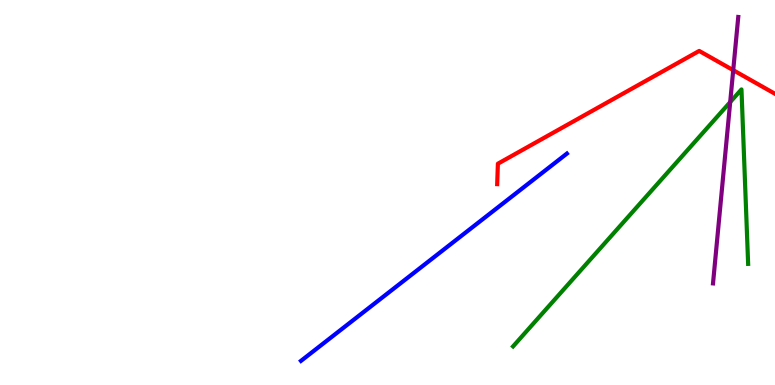[{'lines': ['blue', 'red'], 'intersections': []}, {'lines': ['green', 'red'], 'intersections': []}, {'lines': ['purple', 'red'], 'intersections': [{'x': 9.46, 'y': 8.18}]}, {'lines': ['blue', 'green'], 'intersections': []}, {'lines': ['blue', 'purple'], 'intersections': []}, {'lines': ['green', 'purple'], 'intersections': [{'x': 9.42, 'y': 7.35}]}]